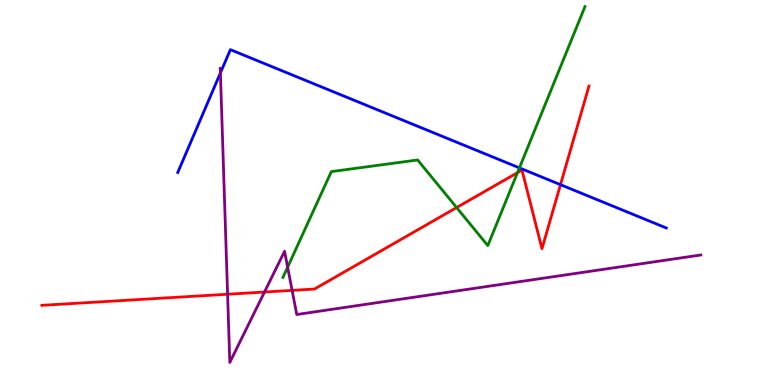[{'lines': ['blue', 'red'], 'intersections': [{'x': 7.23, 'y': 5.2}]}, {'lines': ['green', 'red'], 'intersections': [{'x': 5.89, 'y': 4.61}, {'x': 6.68, 'y': 5.51}]}, {'lines': ['purple', 'red'], 'intersections': [{'x': 2.94, 'y': 2.36}, {'x': 3.41, 'y': 2.41}, {'x': 3.77, 'y': 2.46}]}, {'lines': ['blue', 'green'], 'intersections': [{'x': 6.7, 'y': 5.64}]}, {'lines': ['blue', 'purple'], 'intersections': [{'x': 2.84, 'y': 8.11}]}, {'lines': ['green', 'purple'], 'intersections': [{'x': 3.71, 'y': 3.06}]}]